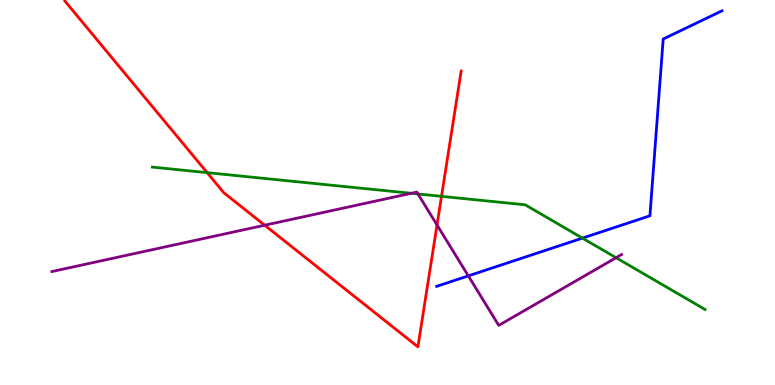[{'lines': ['blue', 'red'], 'intersections': []}, {'lines': ['green', 'red'], 'intersections': [{'x': 2.67, 'y': 5.52}, {'x': 5.7, 'y': 4.9}]}, {'lines': ['purple', 'red'], 'intersections': [{'x': 3.42, 'y': 4.15}, {'x': 5.64, 'y': 4.16}]}, {'lines': ['blue', 'green'], 'intersections': [{'x': 7.52, 'y': 3.81}]}, {'lines': ['blue', 'purple'], 'intersections': [{'x': 6.04, 'y': 2.83}]}, {'lines': ['green', 'purple'], 'intersections': [{'x': 5.31, 'y': 4.98}, {'x': 5.39, 'y': 4.96}, {'x': 7.95, 'y': 3.31}]}]